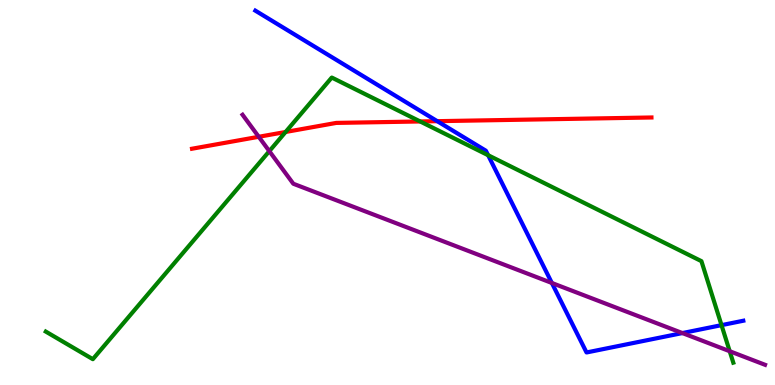[{'lines': ['blue', 'red'], 'intersections': [{'x': 5.64, 'y': 6.85}]}, {'lines': ['green', 'red'], 'intersections': [{'x': 3.69, 'y': 6.57}, {'x': 5.42, 'y': 6.85}]}, {'lines': ['purple', 'red'], 'intersections': [{'x': 3.34, 'y': 6.45}]}, {'lines': ['blue', 'green'], 'intersections': [{'x': 6.3, 'y': 5.97}, {'x': 9.31, 'y': 1.55}]}, {'lines': ['blue', 'purple'], 'intersections': [{'x': 7.12, 'y': 2.65}, {'x': 8.8, 'y': 1.35}]}, {'lines': ['green', 'purple'], 'intersections': [{'x': 3.48, 'y': 6.07}, {'x': 9.42, 'y': 0.877}]}]